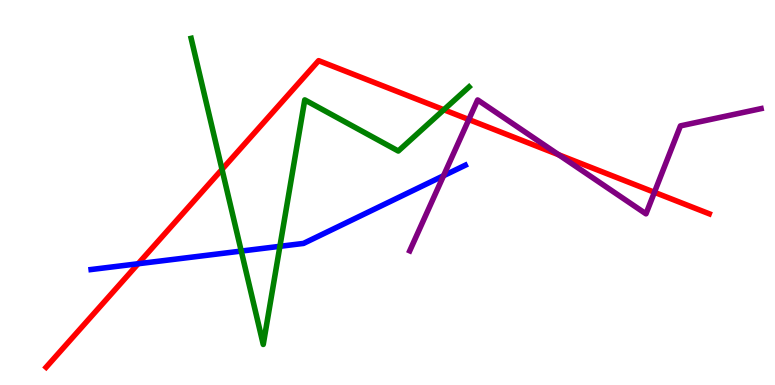[{'lines': ['blue', 'red'], 'intersections': [{'x': 1.78, 'y': 3.15}]}, {'lines': ['green', 'red'], 'intersections': [{'x': 2.86, 'y': 5.6}, {'x': 5.73, 'y': 7.15}]}, {'lines': ['purple', 'red'], 'intersections': [{'x': 6.05, 'y': 6.89}, {'x': 7.21, 'y': 5.98}, {'x': 8.44, 'y': 5.01}]}, {'lines': ['blue', 'green'], 'intersections': [{'x': 3.11, 'y': 3.48}, {'x': 3.61, 'y': 3.6}]}, {'lines': ['blue', 'purple'], 'intersections': [{'x': 5.72, 'y': 5.44}]}, {'lines': ['green', 'purple'], 'intersections': []}]